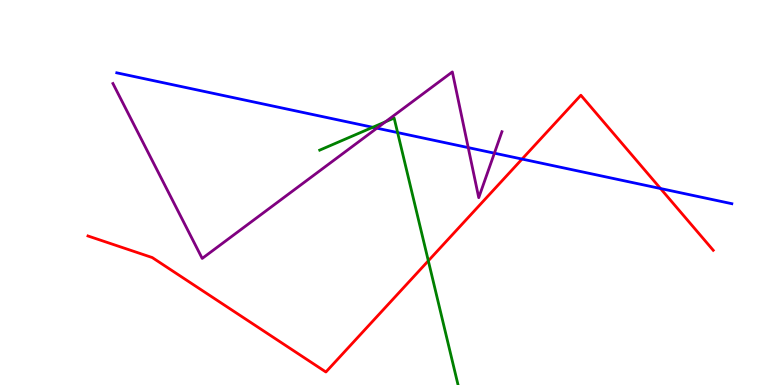[{'lines': ['blue', 'red'], 'intersections': [{'x': 6.74, 'y': 5.87}, {'x': 8.52, 'y': 5.1}]}, {'lines': ['green', 'red'], 'intersections': [{'x': 5.53, 'y': 3.23}]}, {'lines': ['purple', 'red'], 'intersections': []}, {'lines': ['blue', 'green'], 'intersections': [{'x': 4.81, 'y': 6.69}, {'x': 5.13, 'y': 6.56}]}, {'lines': ['blue', 'purple'], 'intersections': [{'x': 4.86, 'y': 6.67}, {'x': 6.04, 'y': 6.17}, {'x': 6.38, 'y': 6.02}]}, {'lines': ['green', 'purple'], 'intersections': [{'x': 4.97, 'y': 6.84}]}]